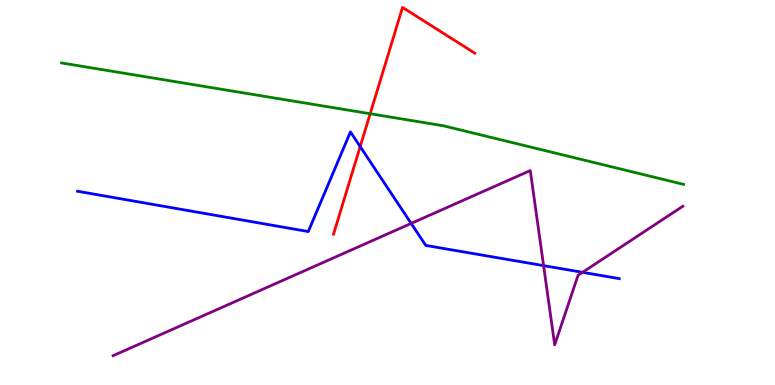[{'lines': ['blue', 'red'], 'intersections': [{'x': 4.65, 'y': 6.19}]}, {'lines': ['green', 'red'], 'intersections': [{'x': 4.78, 'y': 7.05}]}, {'lines': ['purple', 'red'], 'intersections': []}, {'lines': ['blue', 'green'], 'intersections': []}, {'lines': ['blue', 'purple'], 'intersections': [{'x': 5.31, 'y': 4.2}, {'x': 7.01, 'y': 3.1}, {'x': 7.52, 'y': 2.93}]}, {'lines': ['green', 'purple'], 'intersections': []}]